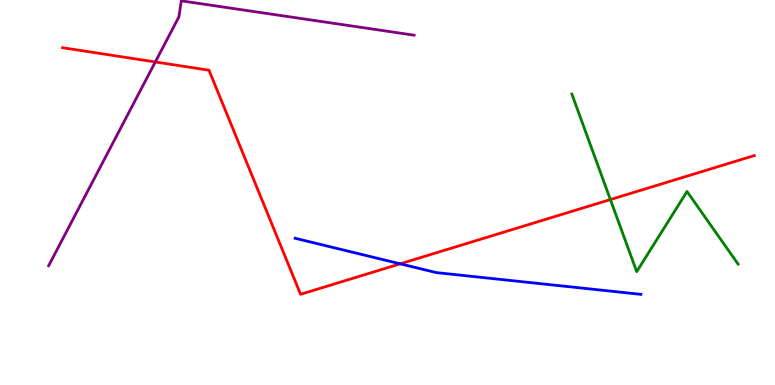[{'lines': ['blue', 'red'], 'intersections': [{'x': 5.16, 'y': 3.15}]}, {'lines': ['green', 'red'], 'intersections': [{'x': 7.88, 'y': 4.82}]}, {'lines': ['purple', 'red'], 'intersections': [{'x': 2.0, 'y': 8.39}]}, {'lines': ['blue', 'green'], 'intersections': []}, {'lines': ['blue', 'purple'], 'intersections': []}, {'lines': ['green', 'purple'], 'intersections': []}]